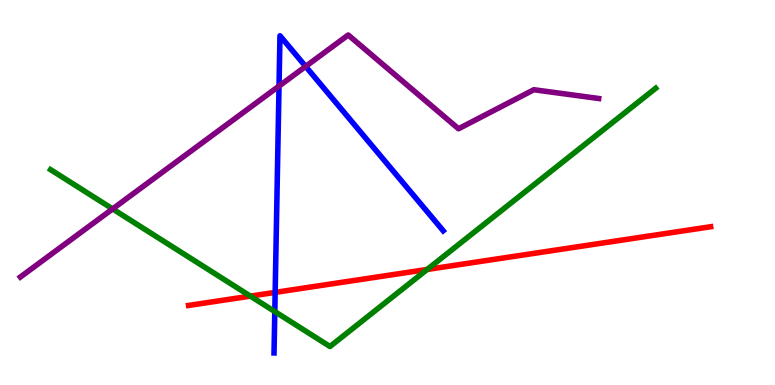[{'lines': ['blue', 'red'], 'intersections': [{'x': 3.55, 'y': 2.41}]}, {'lines': ['green', 'red'], 'intersections': [{'x': 3.23, 'y': 2.31}, {'x': 5.51, 'y': 3.0}]}, {'lines': ['purple', 'red'], 'intersections': []}, {'lines': ['blue', 'green'], 'intersections': [{'x': 3.55, 'y': 1.91}]}, {'lines': ['blue', 'purple'], 'intersections': [{'x': 3.6, 'y': 7.76}, {'x': 3.94, 'y': 8.27}]}, {'lines': ['green', 'purple'], 'intersections': [{'x': 1.45, 'y': 4.57}]}]